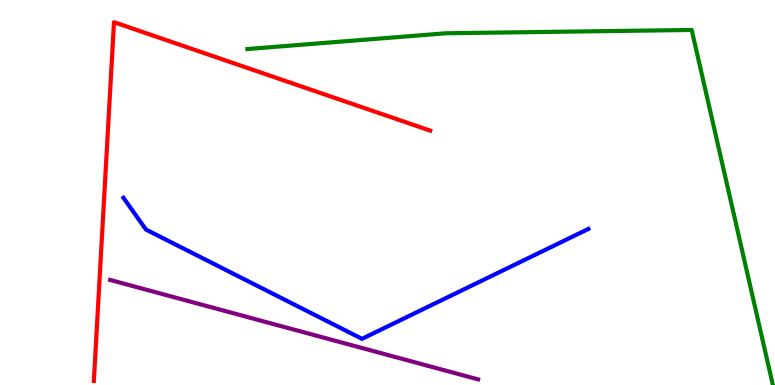[{'lines': ['blue', 'red'], 'intersections': []}, {'lines': ['green', 'red'], 'intersections': []}, {'lines': ['purple', 'red'], 'intersections': []}, {'lines': ['blue', 'green'], 'intersections': []}, {'lines': ['blue', 'purple'], 'intersections': []}, {'lines': ['green', 'purple'], 'intersections': []}]